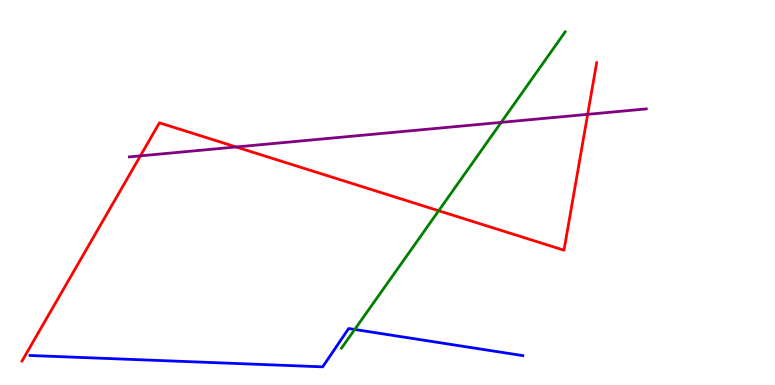[{'lines': ['blue', 'red'], 'intersections': []}, {'lines': ['green', 'red'], 'intersections': [{'x': 5.66, 'y': 4.53}]}, {'lines': ['purple', 'red'], 'intersections': [{'x': 1.81, 'y': 5.95}, {'x': 3.05, 'y': 6.18}, {'x': 7.58, 'y': 7.03}]}, {'lines': ['blue', 'green'], 'intersections': [{'x': 4.58, 'y': 1.44}]}, {'lines': ['blue', 'purple'], 'intersections': []}, {'lines': ['green', 'purple'], 'intersections': [{'x': 6.47, 'y': 6.82}]}]